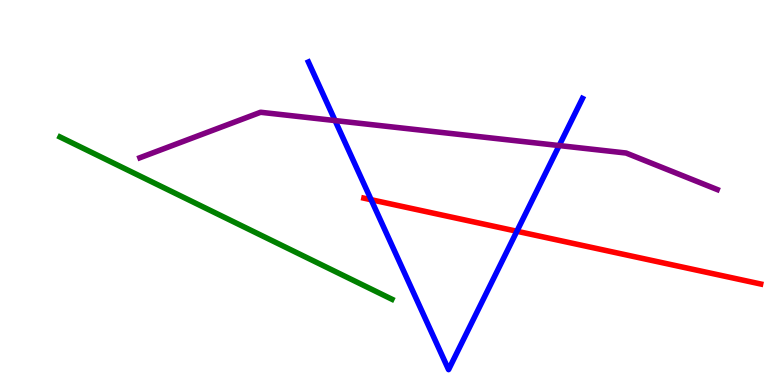[{'lines': ['blue', 'red'], 'intersections': [{'x': 4.79, 'y': 4.81}, {'x': 6.67, 'y': 3.99}]}, {'lines': ['green', 'red'], 'intersections': []}, {'lines': ['purple', 'red'], 'intersections': []}, {'lines': ['blue', 'green'], 'intersections': []}, {'lines': ['blue', 'purple'], 'intersections': [{'x': 4.32, 'y': 6.87}, {'x': 7.22, 'y': 6.22}]}, {'lines': ['green', 'purple'], 'intersections': []}]